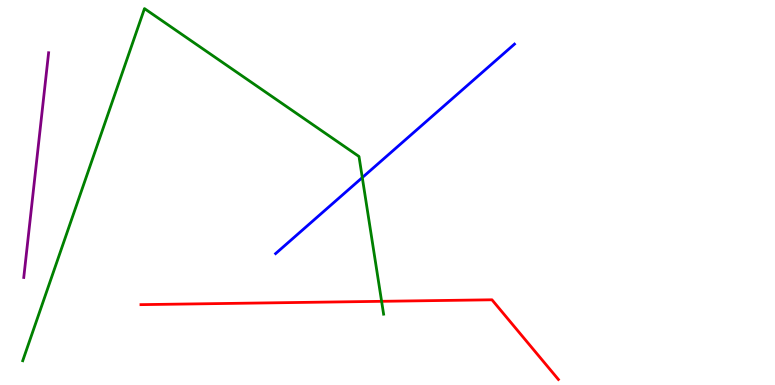[{'lines': ['blue', 'red'], 'intersections': []}, {'lines': ['green', 'red'], 'intersections': [{'x': 4.92, 'y': 2.17}]}, {'lines': ['purple', 'red'], 'intersections': []}, {'lines': ['blue', 'green'], 'intersections': [{'x': 4.67, 'y': 5.39}]}, {'lines': ['blue', 'purple'], 'intersections': []}, {'lines': ['green', 'purple'], 'intersections': []}]